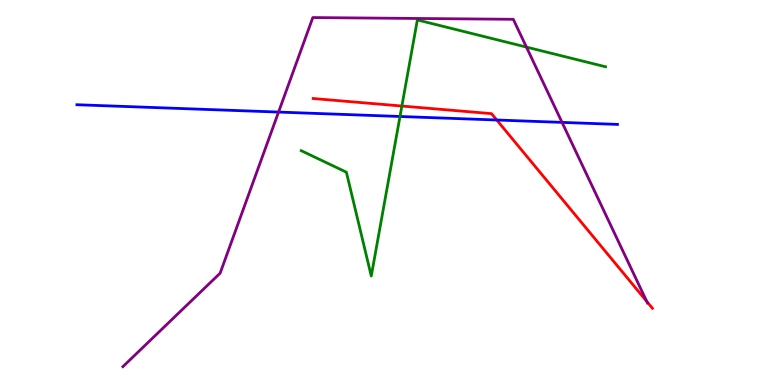[{'lines': ['blue', 'red'], 'intersections': [{'x': 6.41, 'y': 6.88}]}, {'lines': ['green', 'red'], 'intersections': [{'x': 5.19, 'y': 7.25}]}, {'lines': ['purple', 'red'], 'intersections': [{'x': 8.34, 'y': 2.17}]}, {'lines': ['blue', 'green'], 'intersections': [{'x': 5.16, 'y': 6.97}]}, {'lines': ['blue', 'purple'], 'intersections': [{'x': 3.59, 'y': 7.09}, {'x': 7.25, 'y': 6.82}]}, {'lines': ['green', 'purple'], 'intersections': [{'x': 6.79, 'y': 8.78}]}]